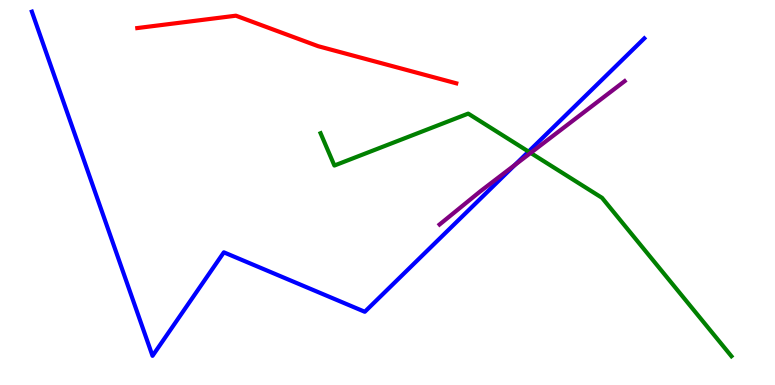[{'lines': ['blue', 'red'], 'intersections': []}, {'lines': ['green', 'red'], 'intersections': []}, {'lines': ['purple', 'red'], 'intersections': []}, {'lines': ['blue', 'green'], 'intersections': [{'x': 6.82, 'y': 6.06}]}, {'lines': ['blue', 'purple'], 'intersections': [{'x': 6.65, 'y': 5.72}]}, {'lines': ['green', 'purple'], 'intersections': [{'x': 6.85, 'y': 6.03}]}]